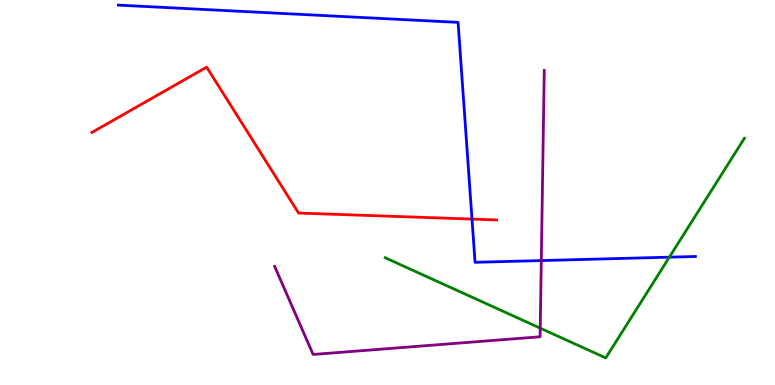[{'lines': ['blue', 'red'], 'intersections': [{'x': 6.09, 'y': 4.31}]}, {'lines': ['green', 'red'], 'intersections': []}, {'lines': ['purple', 'red'], 'intersections': []}, {'lines': ['blue', 'green'], 'intersections': [{'x': 8.64, 'y': 3.32}]}, {'lines': ['blue', 'purple'], 'intersections': [{'x': 6.98, 'y': 3.23}]}, {'lines': ['green', 'purple'], 'intersections': [{'x': 6.97, 'y': 1.48}]}]